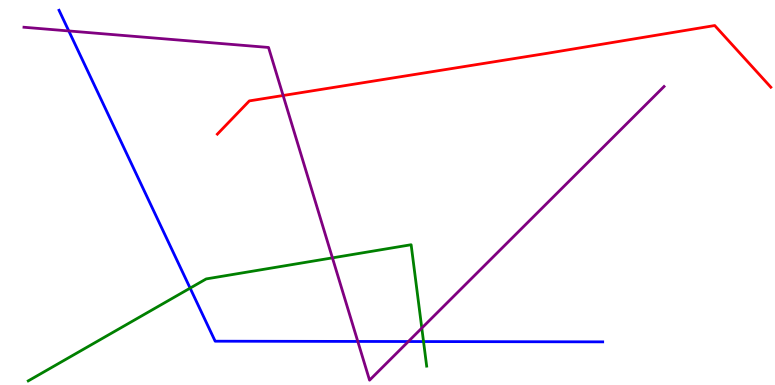[{'lines': ['blue', 'red'], 'intersections': []}, {'lines': ['green', 'red'], 'intersections': []}, {'lines': ['purple', 'red'], 'intersections': [{'x': 3.65, 'y': 7.52}]}, {'lines': ['blue', 'green'], 'intersections': [{'x': 2.45, 'y': 2.52}, {'x': 5.46, 'y': 1.13}]}, {'lines': ['blue', 'purple'], 'intersections': [{'x': 0.888, 'y': 9.2}, {'x': 4.62, 'y': 1.13}, {'x': 5.27, 'y': 1.13}]}, {'lines': ['green', 'purple'], 'intersections': [{'x': 4.29, 'y': 3.3}, {'x': 5.44, 'y': 1.48}]}]